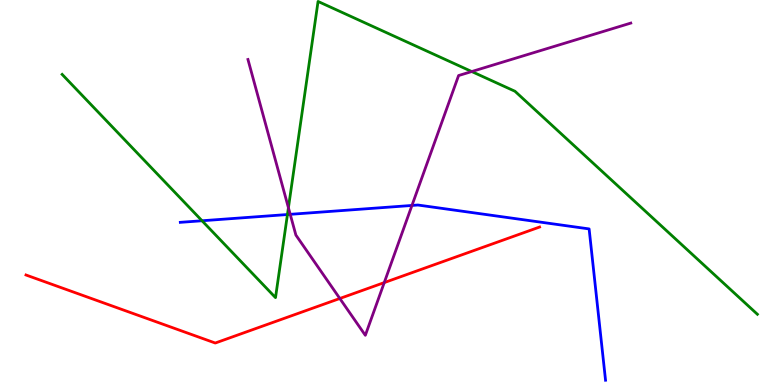[{'lines': ['blue', 'red'], 'intersections': []}, {'lines': ['green', 'red'], 'intersections': []}, {'lines': ['purple', 'red'], 'intersections': [{'x': 4.38, 'y': 2.25}, {'x': 4.96, 'y': 2.66}]}, {'lines': ['blue', 'green'], 'intersections': [{'x': 2.61, 'y': 4.27}, {'x': 3.71, 'y': 4.43}]}, {'lines': ['blue', 'purple'], 'intersections': [{'x': 3.74, 'y': 4.43}, {'x': 5.32, 'y': 4.66}]}, {'lines': ['green', 'purple'], 'intersections': [{'x': 3.72, 'y': 4.6}, {'x': 6.09, 'y': 8.14}]}]